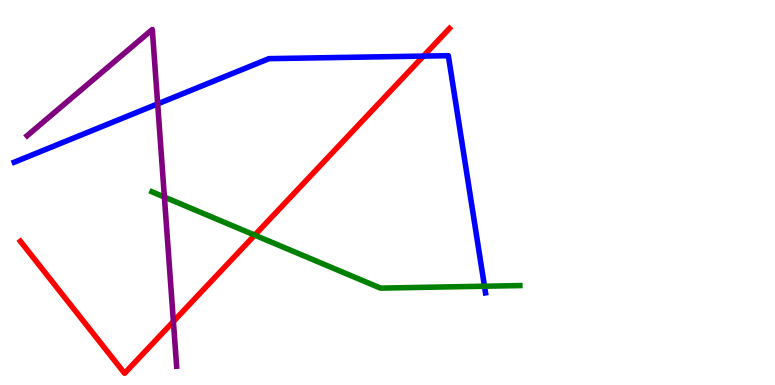[{'lines': ['blue', 'red'], 'intersections': [{'x': 5.46, 'y': 8.54}]}, {'lines': ['green', 'red'], 'intersections': [{'x': 3.29, 'y': 3.89}]}, {'lines': ['purple', 'red'], 'intersections': [{'x': 2.24, 'y': 1.65}]}, {'lines': ['blue', 'green'], 'intersections': [{'x': 6.25, 'y': 2.57}]}, {'lines': ['blue', 'purple'], 'intersections': [{'x': 2.03, 'y': 7.3}]}, {'lines': ['green', 'purple'], 'intersections': [{'x': 2.12, 'y': 4.88}]}]